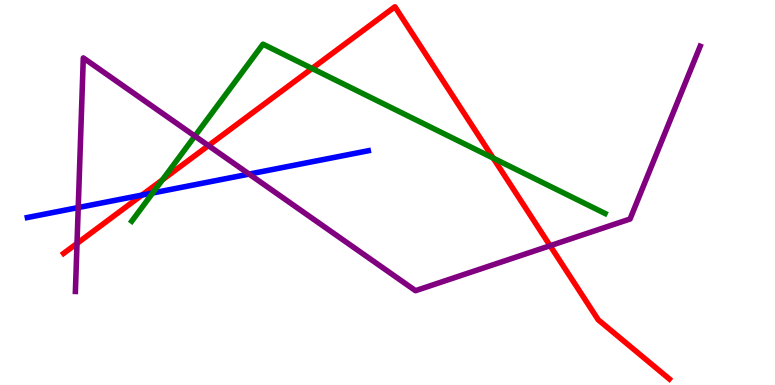[{'lines': ['blue', 'red'], 'intersections': [{'x': 1.83, 'y': 4.93}]}, {'lines': ['green', 'red'], 'intersections': [{'x': 2.1, 'y': 5.33}, {'x': 4.03, 'y': 8.22}, {'x': 6.36, 'y': 5.89}]}, {'lines': ['purple', 'red'], 'intersections': [{'x': 0.994, 'y': 3.68}, {'x': 2.69, 'y': 6.22}, {'x': 7.1, 'y': 3.62}]}, {'lines': ['blue', 'green'], 'intersections': [{'x': 1.97, 'y': 4.99}]}, {'lines': ['blue', 'purple'], 'intersections': [{'x': 1.01, 'y': 4.61}, {'x': 3.21, 'y': 5.48}]}, {'lines': ['green', 'purple'], 'intersections': [{'x': 2.51, 'y': 6.47}]}]